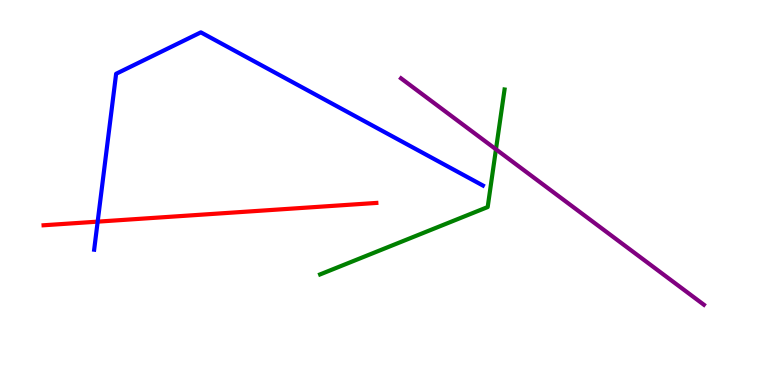[{'lines': ['blue', 'red'], 'intersections': [{'x': 1.26, 'y': 4.24}]}, {'lines': ['green', 'red'], 'intersections': []}, {'lines': ['purple', 'red'], 'intersections': []}, {'lines': ['blue', 'green'], 'intersections': []}, {'lines': ['blue', 'purple'], 'intersections': []}, {'lines': ['green', 'purple'], 'intersections': [{'x': 6.4, 'y': 6.12}]}]